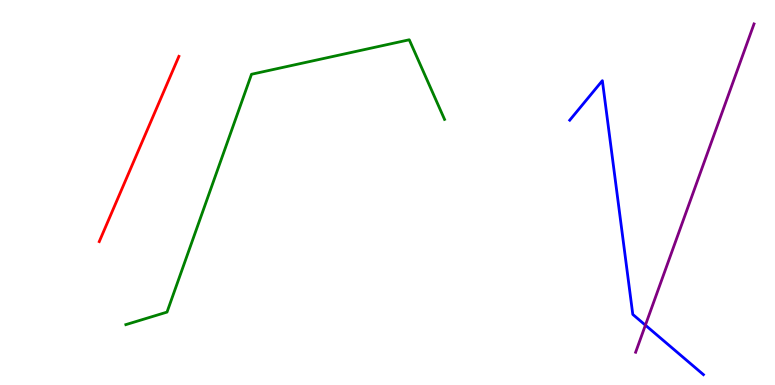[{'lines': ['blue', 'red'], 'intersections': []}, {'lines': ['green', 'red'], 'intersections': []}, {'lines': ['purple', 'red'], 'intersections': []}, {'lines': ['blue', 'green'], 'intersections': []}, {'lines': ['blue', 'purple'], 'intersections': [{'x': 8.33, 'y': 1.55}]}, {'lines': ['green', 'purple'], 'intersections': []}]